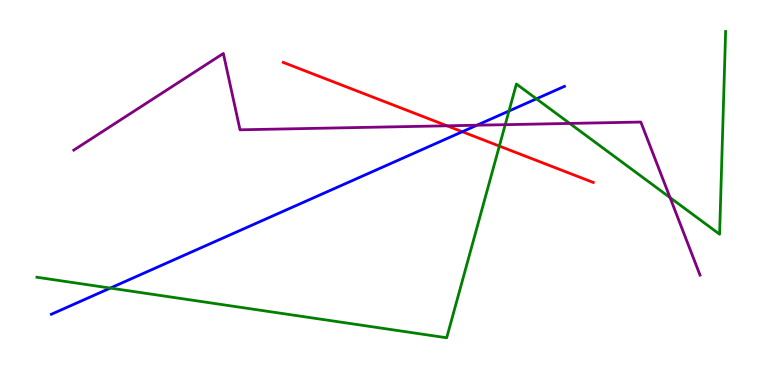[{'lines': ['blue', 'red'], 'intersections': [{'x': 5.97, 'y': 6.58}]}, {'lines': ['green', 'red'], 'intersections': [{'x': 6.44, 'y': 6.21}]}, {'lines': ['purple', 'red'], 'intersections': [{'x': 5.77, 'y': 6.73}]}, {'lines': ['blue', 'green'], 'intersections': [{'x': 1.42, 'y': 2.52}, {'x': 6.57, 'y': 7.12}, {'x': 6.92, 'y': 7.43}]}, {'lines': ['blue', 'purple'], 'intersections': [{'x': 6.15, 'y': 6.75}]}, {'lines': ['green', 'purple'], 'intersections': [{'x': 6.52, 'y': 6.76}, {'x': 7.35, 'y': 6.79}, {'x': 8.65, 'y': 4.87}]}]